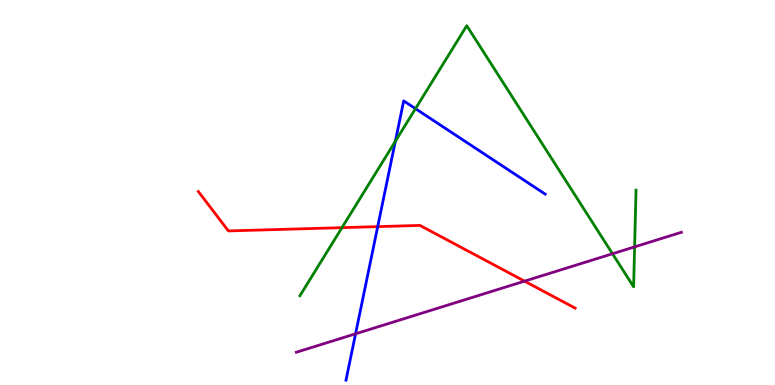[{'lines': ['blue', 'red'], 'intersections': [{'x': 4.87, 'y': 4.11}]}, {'lines': ['green', 'red'], 'intersections': [{'x': 4.41, 'y': 4.09}]}, {'lines': ['purple', 'red'], 'intersections': [{'x': 6.77, 'y': 2.7}]}, {'lines': ['blue', 'green'], 'intersections': [{'x': 5.1, 'y': 6.33}, {'x': 5.36, 'y': 7.18}]}, {'lines': ['blue', 'purple'], 'intersections': [{'x': 4.59, 'y': 1.33}]}, {'lines': ['green', 'purple'], 'intersections': [{'x': 7.9, 'y': 3.41}, {'x': 8.19, 'y': 3.59}]}]